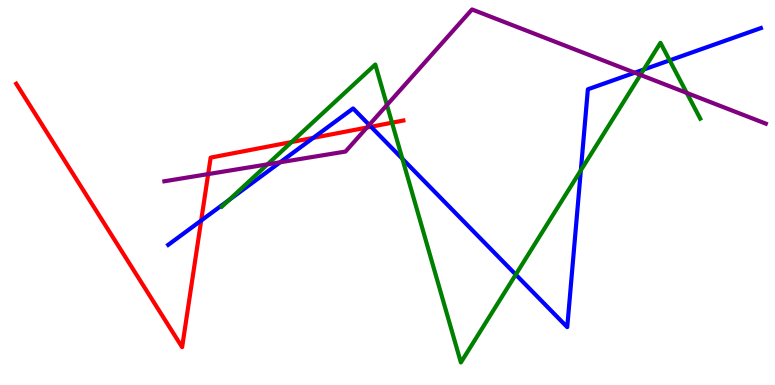[{'lines': ['blue', 'red'], 'intersections': [{'x': 2.6, 'y': 4.27}, {'x': 4.04, 'y': 6.42}, {'x': 4.79, 'y': 6.71}]}, {'lines': ['green', 'red'], 'intersections': [{'x': 3.76, 'y': 6.31}, {'x': 5.06, 'y': 6.81}]}, {'lines': ['purple', 'red'], 'intersections': [{'x': 2.69, 'y': 5.48}, {'x': 4.73, 'y': 6.69}]}, {'lines': ['blue', 'green'], 'intersections': [{'x': 2.95, 'y': 4.8}, {'x': 5.19, 'y': 5.88}, {'x': 6.66, 'y': 2.87}, {'x': 7.49, 'y': 5.58}, {'x': 8.31, 'y': 8.19}, {'x': 8.64, 'y': 8.43}]}, {'lines': ['blue', 'purple'], 'intersections': [{'x': 3.62, 'y': 5.79}, {'x': 4.76, 'y': 6.76}, {'x': 8.19, 'y': 8.11}]}, {'lines': ['green', 'purple'], 'intersections': [{'x': 3.45, 'y': 5.73}, {'x': 4.99, 'y': 7.27}, {'x': 8.26, 'y': 8.05}, {'x': 8.86, 'y': 7.59}]}]